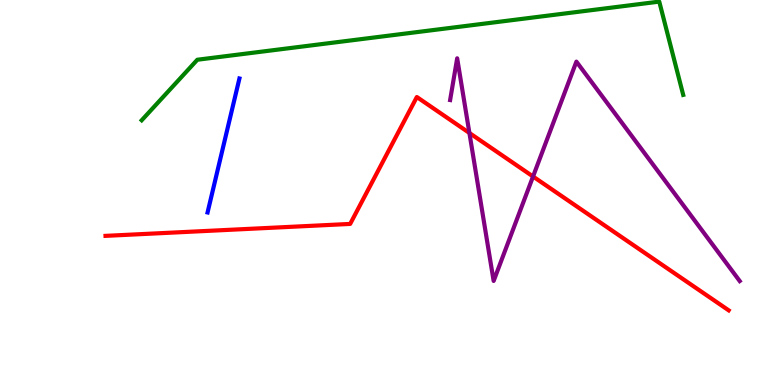[{'lines': ['blue', 'red'], 'intersections': []}, {'lines': ['green', 'red'], 'intersections': []}, {'lines': ['purple', 'red'], 'intersections': [{'x': 6.06, 'y': 6.55}, {'x': 6.88, 'y': 5.42}]}, {'lines': ['blue', 'green'], 'intersections': []}, {'lines': ['blue', 'purple'], 'intersections': []}, {'lines': ['green', 'purple'], 'intersections': []}]